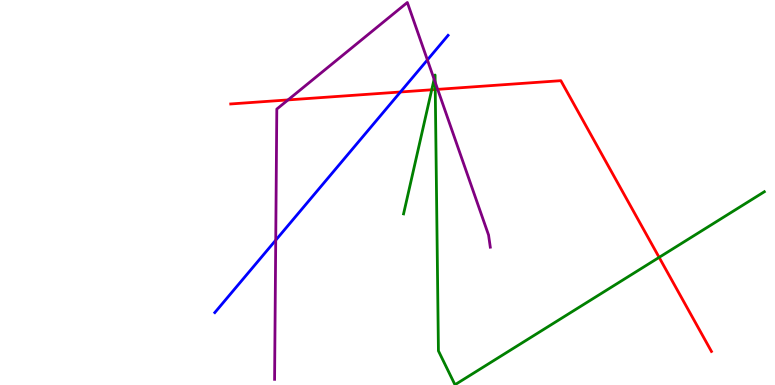[{'lines': ['blue', 'red'], 'intersections': [{'x': 5.17, 'y': 7.61}]}, {'lines': ['green', 'red'], 'intersections': [{'x': 5.57, 'y': 7.67}, {'x': 5.62, 'y': 7.67}, {'x': 8.5, 'y': 3.31}]}, {'lines': ['purple', 'red'], 'intersections': [{'x': 3.72, 'y': 7.4}, {'x': 5.65, 'y': 7.68}]}, {'lines': ['blue', 'green'], 'intersections': []}, {'lines': ['blue', 'purple'], 'intersections': [{'x': 3.56, 'y': 3.76}, {'x': 5.51, 'y': 8.44}]}, {'lines': ['green', 'purple'], 'intersections': [{'x': 5.6, 'y': 7.94}, {'x': 5.62, 'y': 7.87}]}]